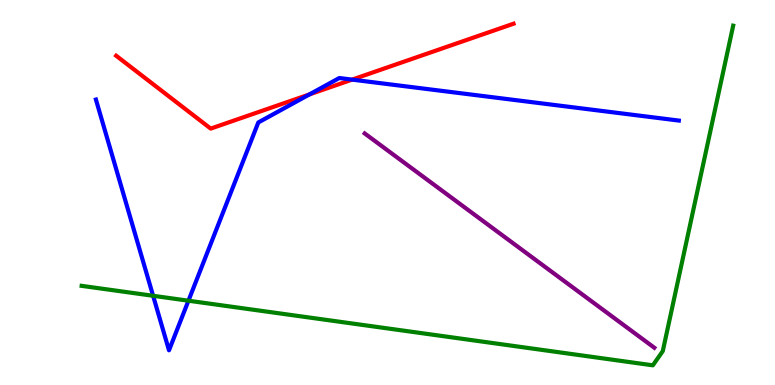[{'lines': ['blue', 'red'], 'intersections': [{'x': 3.99, 'y': 7.55}, {'x': 4.54, 'y': 7.93}]}, {'lines': ['green', 'red'], 'intersections': []}, {'lines': ['purple', 'red'], 'intersections': []}, {'lines': ['blue', 'green'], 'intersections': [{'x': 1.98, 'y': 2.32}, {'x': 2.43, 'y': 2.19}]}, {'lines': ['blue', 'purple'], 'intersections': []}, {'lines': ['green', 'purple'], 'intersections': []}]